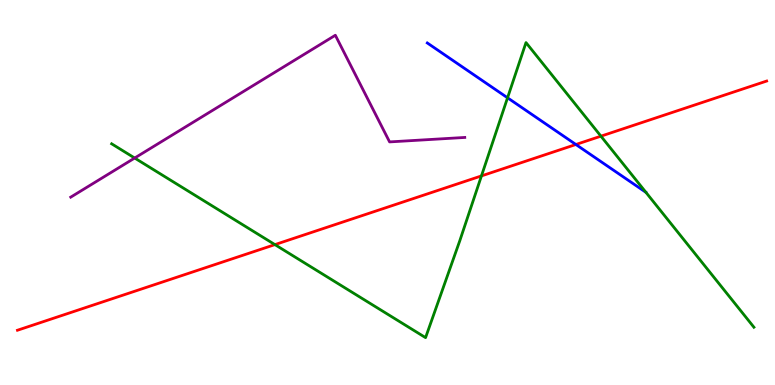[{'lines': ['blue', 'red'], 'intersections': [{'x': 7.43, 'y': 6.25}]}, {'lines': ['green', 'red'], 'intersections': [{'x': 3.55, 'y': 3.65}, {'x': 6.21, 'y': 5.43}, {'x': 7.75, 'y': 6.46}]}, {'lines': ['purple', 'red'], 'intersections': []}, {'lines': ['blue', 'green'], 'intersections': [{'x': 6.55, 'y': 7.46}]}, {'lines': ['blue', 'purple'], 'intersections': []}, {'lines': ['green', 'purple'], 'intersections': [{'x': 1.74, 'y': 5.9}]}]